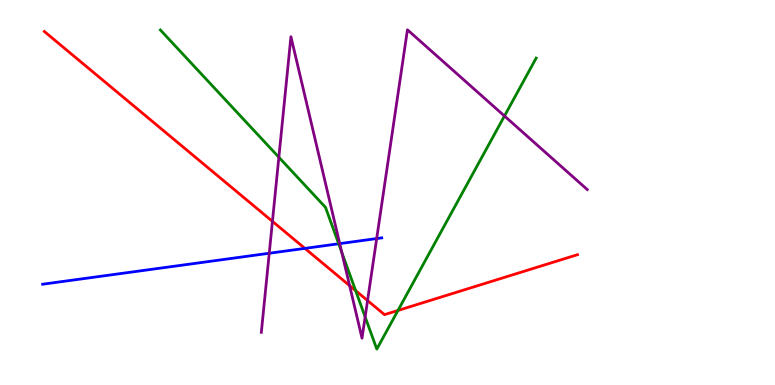[{'lines': ['blue', 'red'], 'intersections': [{'x': 3.93, 'y': 3.55}]}, {'lines': ['green', 'red'], 'intersections': [{'x': 4.59, 'y': 2.45}, {'x': 5.14, 'y': 1.94}]}, {'lines': ['purple', 'red'], 'intersections': [{'x': 3.52, 'y': 4.25}, {'x': 4.51, 'y': 2.58}, {'x': 4.74, 'y': 2.19}]}, {'lines': ['blue', 'green'], 'intersections': [{'x': 4.37, 'y': 3.67}]}, {'lines': ['blue', 'purple'], 'intersections': [{'x': 3.47, 'y': 3.42}, {'x': 4.38, 'y': 3.67}, {'x': 4.86, 'y': 3.8}]}, {'lines': ['green', 'purple'], 'intersections': [{'x': 3.6, 'y': 5.92}, {'x': 4.41, 'y': 3.45}, {'x': 4.71, 'y': 1.77}, {'x': 6.51, 'y': 6.99}]}]